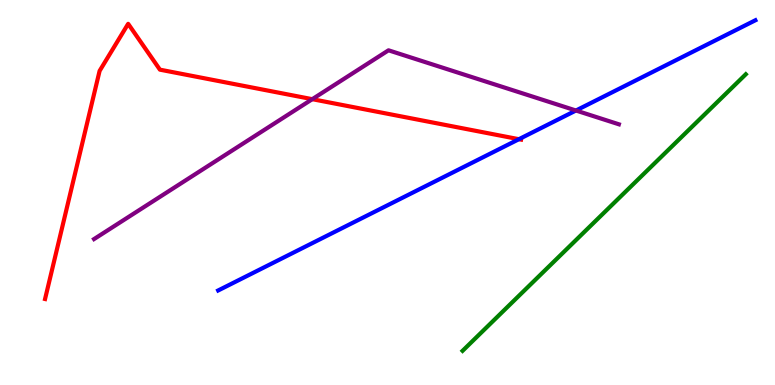[{'lines': ['blue', 'red'], 'intersections': [{'x': 6.7, 'y': 6.38}]}, {'lines': ['green', 'red'], 'intersections': []}, {'lines': ['purple', 'red'], 'intersections': [{'x': 4.03, 'y': 7.42}]}, {'lines': ['blue', 'green'], 'intersections': []}, {'lines': ['blue', 'purple'], 'intersections': [{'x': 7.43, 'y': 7.13}]}, {'lines': ['green', 'purple'], 'intersections': []}]